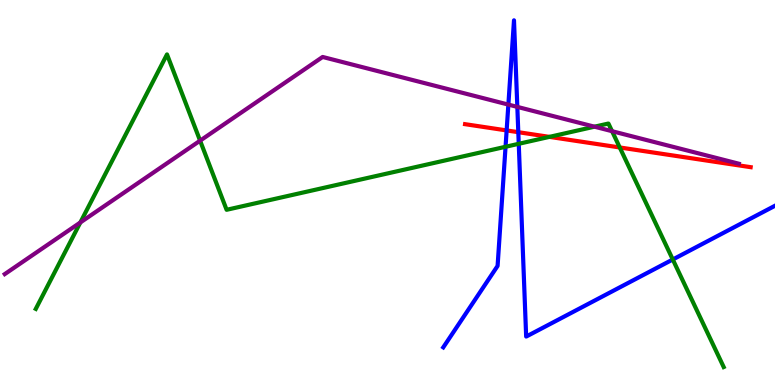[{'lines': ['blue', 'red'], 'intersections': [{'x': 6.54, 'y': 6.61}, {'x': 6.69, 'y': 6.57}]}, {'lines': ['green', 'red'], 'intersections': [{'x': 7.09, 'y': 6.44}, {'x': 8.0, 'y': 6.17}]}, {'lines': ['purple', 'red'], 'intersections': []}, {'lines': ['blue', 'green'], 'intersections': [{'x': 6.52, 'y': 6.19}, {'x': 6.69, 'y': 6.27}, {'x': 8.68, 'y': 3.26}]}, {'lines': ['blue', 'purple'], 'intersections': [{'x': 6.56, 'y': 7.28}, {'x': 6.68, 'y': 7.22}]}, {'lines': ['green', 'purple'], 'intersections': [{'x': 1.04, 'y': 4.22}, {'x': 2.58, 'y': 6.35}, {'x': 7.67, 'y': 6.71}, {'x': 7.9, 'y': 6.59}]}]